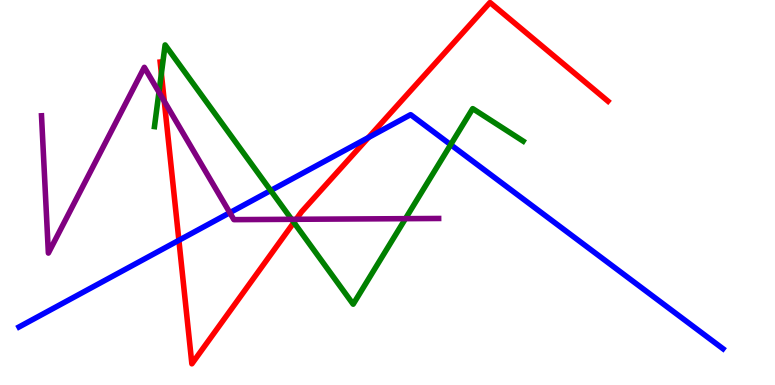[{'lines': ['blue', 'red'], 'intersections': [{'x': 2.31, 'y': 3.76}, {'x': 4.75, 'y': 6.43}]}, {'lines': ['green', 'red'], 'intersections': [{'x': 2.08, 'y': 8.09}, {'x': 3.79, 'y': 4.22}]}, {'lines': ['purple', 'red'], 'intersections': [{'x': 2.12, 'y': 7.37}, {'x': 3.82, 'y': 4.3}]}, {'lines': ['blue', 'green'], 'intersections': [{'x': 3.49, 'y': 5.05}, {'x': 5.82, 'y': 6.24}]}, {'lines': ['blue', 'purple'], 'intersections': [{'x': 2.97, 'y': 4.48}]}, {'lines': ['green', 'purple'], 'intersections': [{'x': 2.05, 'y': 7.61}, {'x': 3.76, 'y': 4.3}, {'x': 5.23, 'y': 4.32}]}]